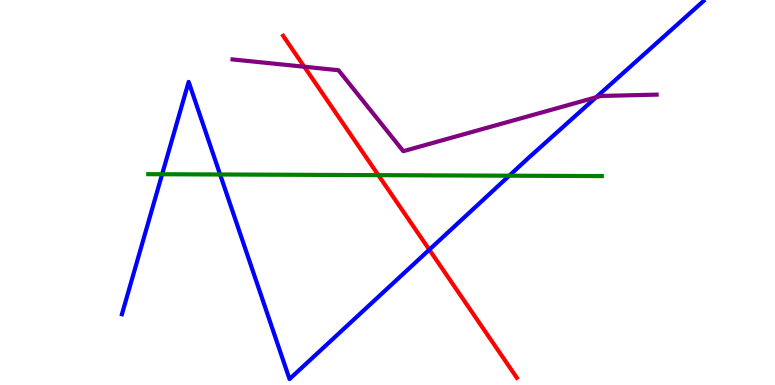[{'lines': ['blue', 'red'], 'intersections': [{'x': 5.54, 'y': 3.51}]}, {'lines': ['green', 'red'], 'intersections': [{'x': 4.88, 'y': 5.45}]}, {'lines': ['purple', 'red'], 'intersections': [{'x': 3.93, 'y': 8.27}]}, {'lines': ['blue', 'green'], 'intersections': [{'x': 2.09, 'y': 5.47}, {'x': 2.84, 'y': 5.47}, {'x': 6.57, 'y': 5.44}]}, {'lines': ['blue', 'purple'], 'intersections': [{'x': 7.69, 'y': 7.47}]}, {'lines': ['green', 'purple'], 'intersections': []}]